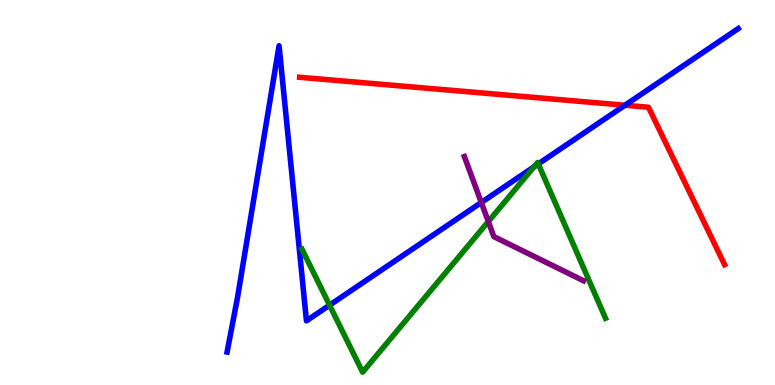[{'lines': ['blue', 'red'], 'intersections': [{'x': 8.06, 'y': 7.27}]}, {'lines': ['green', 'red'], 'intersections': []}, {'lines': ['purple', 'red'], 'intersections': []}, {'lines': ['blue', 'green'], 'intersections': [{'x': 4.25, 'y': 2.07}, {'x': 6.89, 'y': 5.67}, {'x': 6.95, 'y': 5.74}]}, {'lines': ['blue', 'purple'], 'intersections': [{'x': 6.21, 'y': 4.74}]}, {'lines': ['green', 'purple'], 'intersections': [{'x': 6.3, 'y': 4.25}]}]